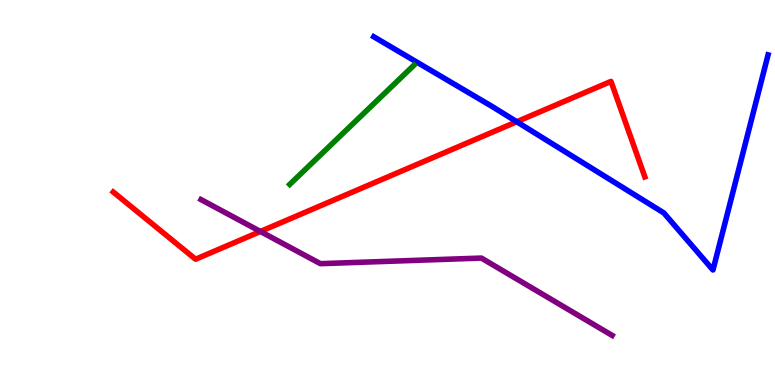[{'lines': ['blue', 'red'], 'intersections': [{'x': 6.67, 'y': 6.84}]}, {'lines': ['green', 'red'], 'intersections': []}, {'lines': ['purple', 'red'], 'intersections': [{'x': 3.36, 'y': 3.99}]}, {'lines': ['blue', 'green'], 'intersections': []}, {'lines': ['blue', 'purple'], 'intersections': []}, {'lines': ['green', 'purple'], 'intersections': []}]